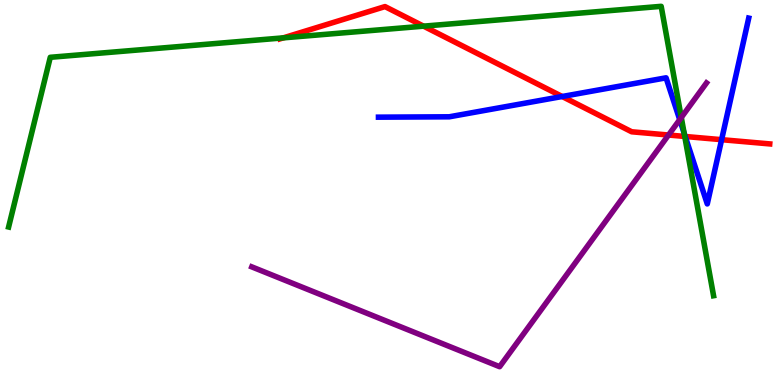[{'lines': ['blue', 'red'], 'intersections': [{'x': 7.25, 'y': 7.49}, {'x': 8.84, 'y': 6.45}, {'x': 9.31, 'y': 6.37}]}, {'lines': ['green', 'red'], 'intersections': [{'x': 3.66, 'y': 9.02}, {'x': 5.47, 'y': 9.32}, {'x': 8.84, 'y': 6.46}]}, {'lines': ['purple', 'red'], 'intersections': [{'x': 8.63, 'y': 6.49}]}, {'lines': ['blue', 'green'], 'intersections': [{'x': 8.83, 'y': 6.54}]}, {'lines': ['blue', 'purple'], 'intersections': [{'x': 8.77, 'y': 6.89}]}, {'lines': ['green', 'purple'], 'intersections': [{'x': 8.79, 'y': 6.95}]}]